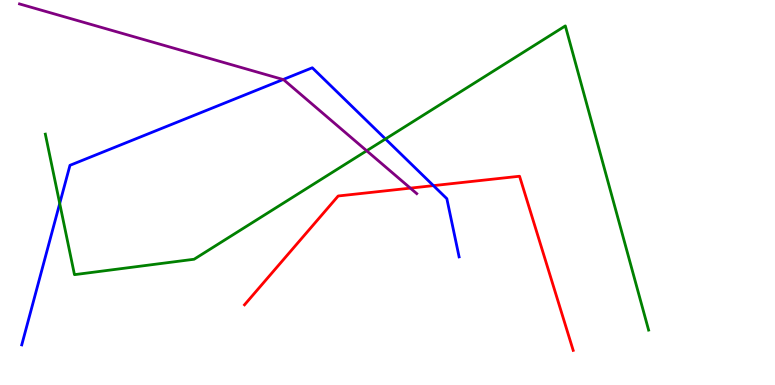[{'lines': ['blue', 'red'], 'intersections': [{'x': 5.59, 'y': 5.18}]}, {'lines': ['green', 'red'], 'intersections': []}, {'lines': ['purple', 'red'], 'intersections': [{'x': 5.29, 'y': 5.11}]}, {'lines': ['blue', 'green'], 'intersections': [{'x': 0.771, 'y': 4.71}, {'x': 4.97, 'y': 6.39}]}, {'lines': ['blue', 'purple'], 'intersections': [{'x': 3.65, 'y': 7.93}]}, {'lines': ['green', 'purple'], 'intersections': [{'x': 4.73, 'y': 6.08}]}]